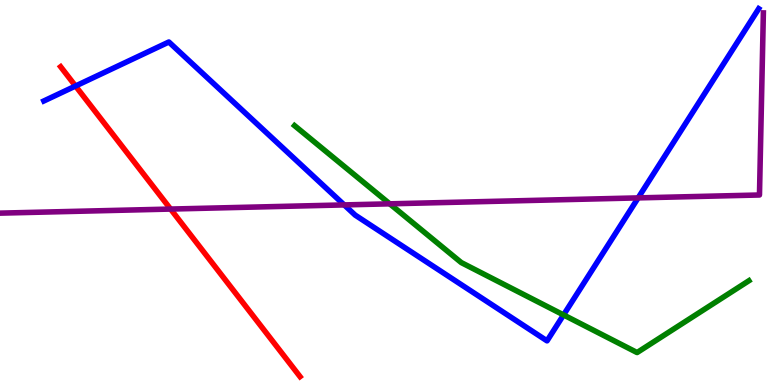[{'lines': ['blue', 'red'], 'intersections': [{'x': 0.975, 'y': 7.77}]}, {'lines': ['green', 'red'], 'intersections': []}, {'lines': ['purple', 'red'], 'intersections': [{'x': 2.2, 'y': 4.57}]}, {'lines': ['blue', 'green'], 'intersections': [{'x': 7.27, 'y': 1.82}]}, {'lines': ['blue', 'purple'], 'intersections': [{'x': 4.44, 'y': 4.68}, {'x': 8.23, 'y': 4.86}]}, {'lines': ['green', 'purple'], 'intersections': [{'x': 5.03, 'y': 4.71}]}]